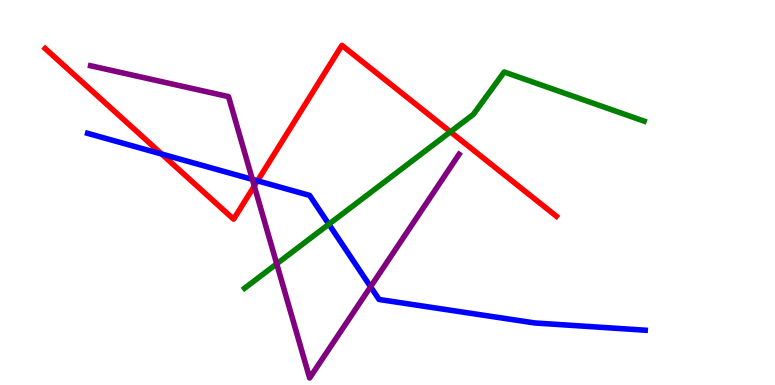[{'lines': ['blue', 'red'], 'intersections': [{'x': 2.09, 'y': 6.0}, {'x': 3.32, 'y': 5.3}]}, {'lines': ['green', 'red'], 'intersections': [{'x': 5.81, 'y': 6.58}]}, {'lines': ['purple', 'red'], 'intersections': [{'x': 3.28, 'y': 5.17}]}, {'lines': ['blue', 'green'], 'intersections': [{'x': 4.24, 'y': 4.18}]}, {'lines': ['blue', 'purple'], 'intersections': [{'x': 3.26, 'y': 5.34}, {'x': 4.78, 'y': 2.55}]}, {'lines': ['green', 'purple'], 'intersections': [{'x': 3.57, 'y': 3.15}]}]